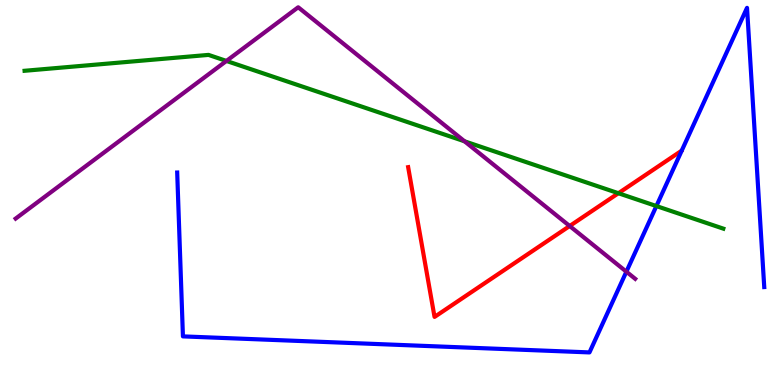[{'lines': ['blue', 'red'], 'intersections': []}, {'lines': ['green', 'red'], 'intersections': [{'x': 7.98, 'y': 4.98}]}, {'lines': ['purple', 'red'], 'intersections': [{'x': 7.35, 'y': 4.13}]}, {'lines': ['blue', 'green'], 'intersections': [{'x': 8.47, 'y': 4.65}]}, {'lines': ['blue', 'purple'], 'intersections': [{'x': 8.08, 'y': 2.94}]}, {'lines': ['green', 'purple'], 'intersections': [{'x': 2.92, 'y': 8.42}, {'x': 5.99, 'y': 6.33}]}]